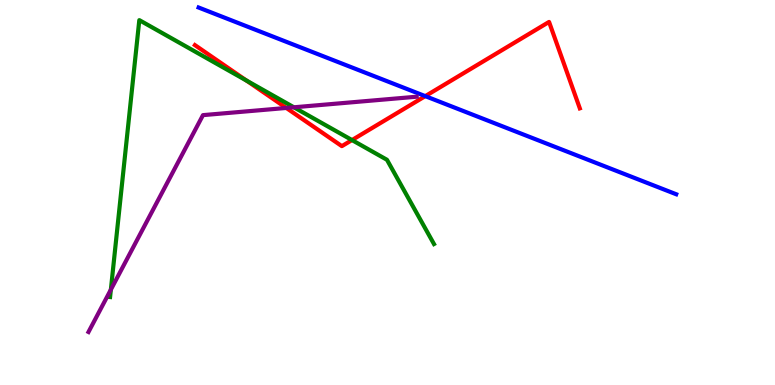[{'lines': ['blue', 'red'], 'intersections': [{'x': 5.49, 'y': 7.5}]}, {'lines': ['green', 'red'], 'intersections': [{'x': 3.18, 'y': 7.91}, {'x': 4.54, 'y': 6.36}]}, {'lines': ['purple', 'red'], 'intersections': [{'x': 3.69, 'y': 7.2}]}, {'lines': ['blue', 'green'], 'intersections': []}, {'lines': ['blue', 'purple'], 'intersections': []}, {'lines': ['green', 'purple'], 'intersections': [{'x': 1.43, 'y': 2.48}, {'x': 3.79, 'y': 7.21}]}]